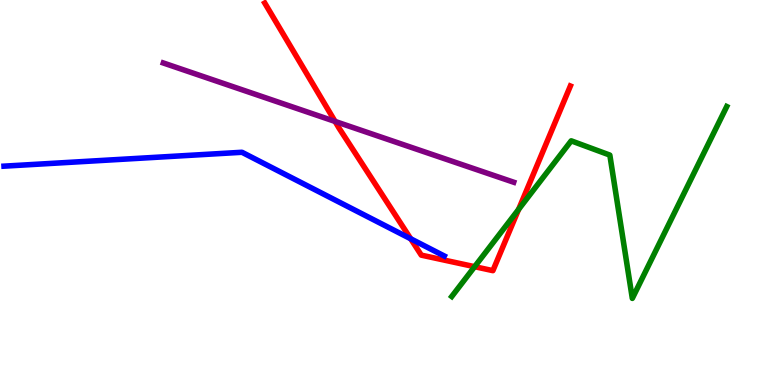[{'lines': ['blue', 'red'], 'intersections': [{'x': 5.3, 'y': 3.8}]}, {'lines': ['green', 'red'], 'intersections': [{'x': 6.12, 'y': 3.07}, {'x': 6.69, 'y': 4.56}]}, {'lines': ['purple', 'red'], 'intersections': [{'x': 4.32, 'y': 6.85}]}, {'lines': ['blue', 'green'], 'intersections': []}, {'lines': ['blue', 'purple'], 'intersections': []}, {'lines': ['green', 'purple'], 'intersections': []}]